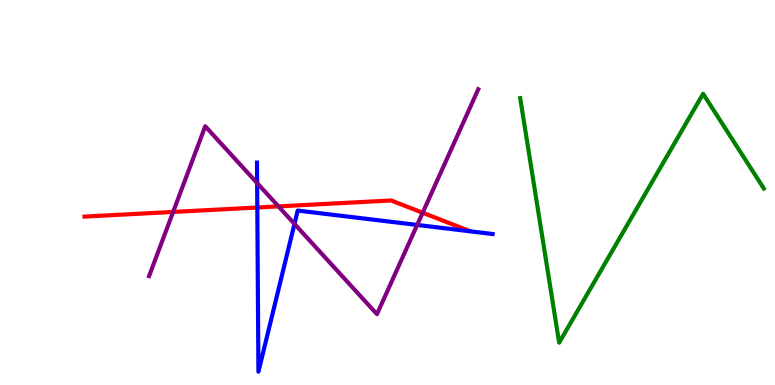[{'lines': ['blue', 'red'], 'intersections': [{'x': 3.32, 'y': 4.61}]}, {'lines': ['green', 'red'], 'intersections': []}, {'lines': ['purple', 'red'], 'intersections': [{'x': 2.23, 'y': 4.5}, {'x': 3.59, 'y': 4.64}, {'x': 5.45, 'y': 4.47}]}, {'lines': ['blue', 'green'], 'intersections': []}, {'lines': ['blue', 'purple'], 'intersections': [{'x': 3.32, 'y': 5.25}, {'x': 3.8, 'y': 4.18}, {'x': 5.38, 'y': 4.16}]}, {'lines': ['green', 'purple'], 'intersections': []}]